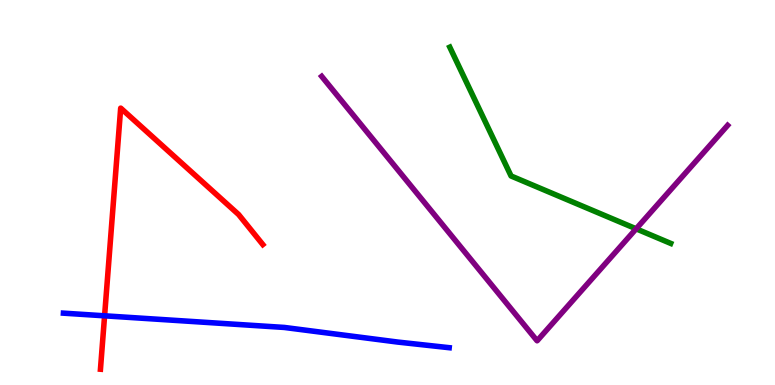[{'lines': ['blue', 'red'], 'intersections': [{'x': 1.35, 'y': 1.8}]}, {'lines': ['green', 'red'], 'intersections': []}, {'lines': ['purple', 'red'], 'intersections': []}, {'lines': ['blue', 'green'], 'intersections': []}, {'lines': ['blue', 'purple'], 'intersections': []}, {'lines': ['green', 'purple'], 'intersections': [{'x': 8.21, 'y': 4.06}]}]